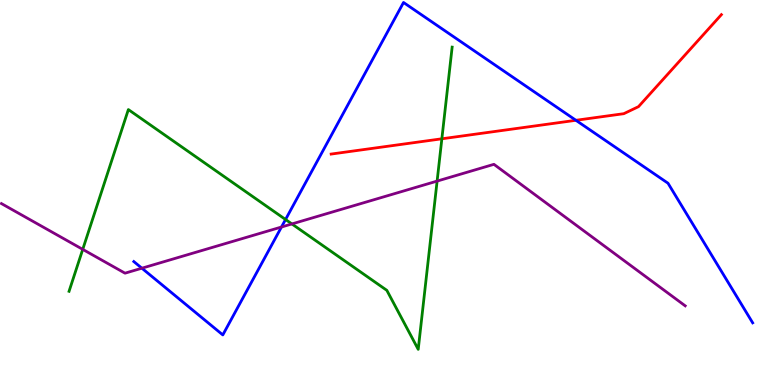[{'lines': ['blue', 'red'], 'intersections': [{'x': 7.43, 'y': 6.88}]}, {'lines': ['green', 'red'], 'intersections': [{'x': 5.7, 'y': 6.39}]}, {'lines': ['purple', 'red'], 'intersections': []}, {'lines': ['blue', 'green'], 'intersections': [{'x': 3.68, 'y': 4.3}]}, {'lines': ['blue', 'purple'], 'intersections': [{'x': 1.83, 'y': 3.03}, {'x': 3.63, 'y': 4.1}]}, {'lines': ['green', 'purple'], 'intersections': [{'x': 1.07, 'y': 3.52}, {'x': 3.77, 'y': 4.18}, {'x': 5.64, 'y': 5.3}]}]